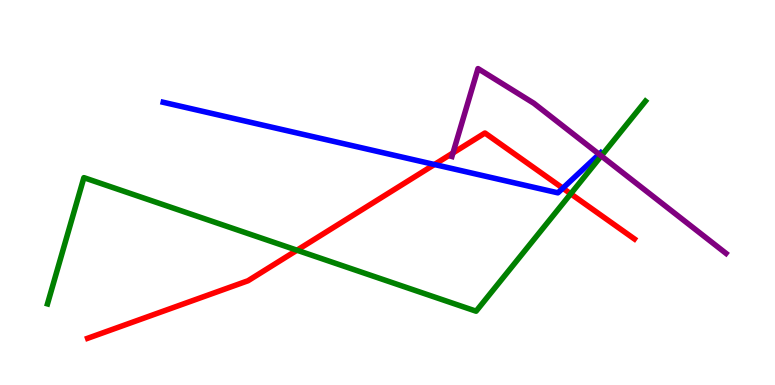[{'lines': ['blue', 'red'], 'intersections': [{'x': 5.61, 'y': 5.73}, {'x': 7.26, 'y': 5.11}]}, {'lines': ['green', 'red'], 'intersections': [{'x': 3.83, 'y': 3.5}, {'x': 7.36, 'y': 4.97}]}, {'lines': ['purple', 'red'], 'intersections': [{'x': 5.84, 'y': 6.03}]}, {'lines': ['blue', 'green'], 'intersections': []}, {'lines': ['blue', 'purple'], 'intersections': [{'x': 7.73, 'y': 5.99}]}, {'lines': ['green', 'purple'], 'intersections': [{'x': 7.76, 'y': 5.95}]}]